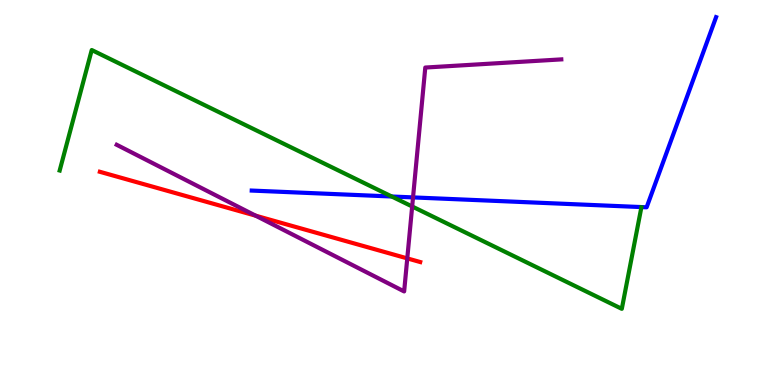[{'lines': ['blue', 'red'], 'intersections': []}, {'lines': ['green', 'red'], 'intersections': []}, {'lines': ['purple', 'red'], 'intersections': [{'x': 3.3, 'y': 4.4}, {'x': 5.26, 'y': 3.29}]}, {'lines': ['blue', 'green'], 'intersections': [{'x': 5.05, 'y': 4.9}]}, {'lines': ['blue', 'purple'], 'intersections': [{'x': 5.33, 'y': 4.87}]}, {'lines': ['green', 'purple'], 'intersections': [{'x': 5.32, 'y': 4.64}]}]